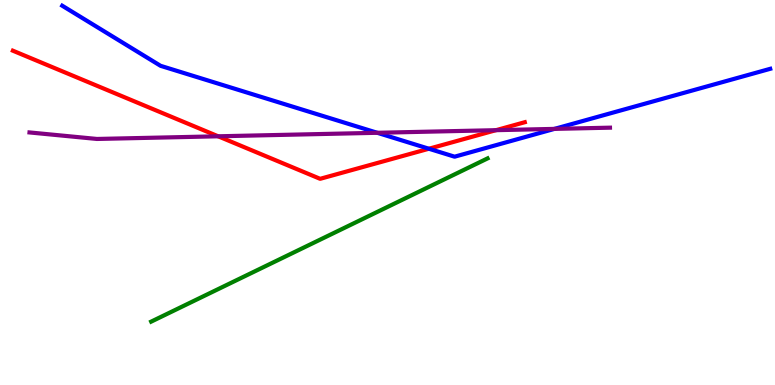[{'lines': ['blue', 'red'], 'intersections': [{'x': 5.53, 'y': 6.14}]}, {'lines': ['green', 'red'], 'intersections': []}, {'lines': ['purple', 'red'], 'intersections': [{'x': 2.81, 'y': 6.46}, {'x': 6.4, 'y': 6.62}]}, {'lines': ['blue', 'green'], 'intersections': []}, {'lines': ['blue', 'purple'], 'intersections': [{'x': 4.87, 'y': 6.55}, {'x': 7.15, 'y': 6.65}]}, {'lines': ['green', 'purple'], 'intersections': []}]